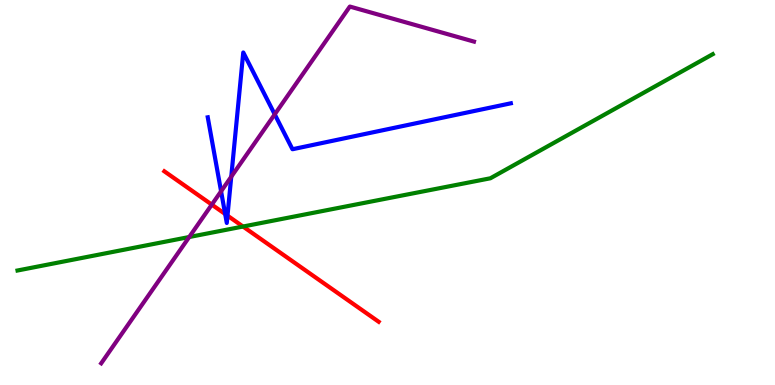[{'lines': ['blue', 'red'], 'intersections': [{'x': 2.91, 'y': 4.44}, {'x': 2.94, 'y': 4.4}]}, {'lines': ['green', 'red'], 'intersections': [{'x': 3.14, 'y': 4.12}]}, {'lines': ['purple', 'red'], 'intersections': [{'x': 2.73, 'y': 4.69}]}, {'lines': ['blue', 'green'], 'intersections': []}, {'lines': ['blue', 'purple'], 'intersections': [{'x': 2.85, 'y': 5.03}, {'x': 2.98, 'y': 5.41}, {'x': 3.54, 'y': 7.03}]}, {'lines': ['green', 'purple'], 'intersections': [{'x': 2.44, 'y': 3.84}]}]